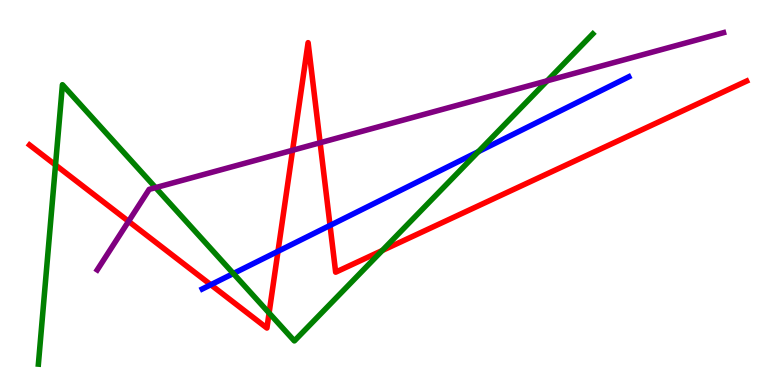[{'lines': ['blue', 'red'], 'intersections': [{'x': 2.72, 'y': 2.6}, {'x': 3.59, 'y': 3.47}, {'x': 4.26, 'y': 4.14}]}, {'lines': ['green', 'red'], 'intersections': [{'x': 0.716, 'y': 5.71}, {'x': 3.47, 'y': 1.87}, {'x': 4.93, 'y': 3.49}]}, {'lines': ['purple', 'red'], 'intersections': [{'x': 1.66, 'y': 4.25}, {'x': 3.78, 'y': 6.1}, {'x': 4.13, 'y': 6.29}]}, {'lines': ['blue', 'green'], 'intersections': [{'x': 3.01, 'y': 2.9}, {'x': 6.17, 'y': 6.06}]}, {'lines': ['blue', 'purple'], 'intersections': []}, {'lines': ['green', 'purple'], 'intersections': [{'x': 2.01, 'y': 5.13}, {'x': 7.06, 'y': 7.9}]}]